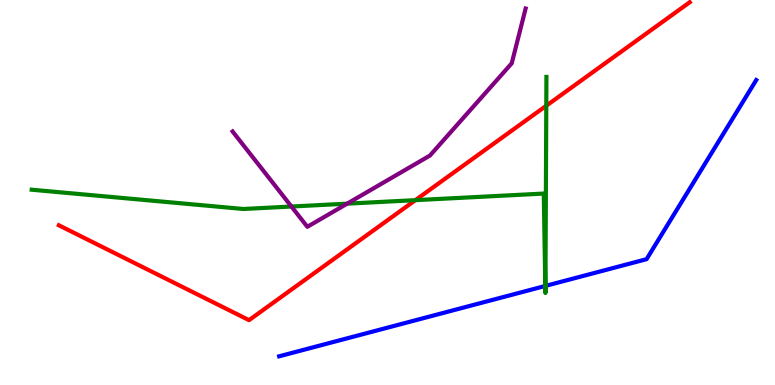[{'lines': ['blue', 'red'], 'intersections': []}, {'lines': ['green', 'red'], 'intersections': [{'x': 5.36, 'y': 4.8}, {'x': 7.05, 'y': 7.25}]}, {'lines': ['purple', 'red'], 'intersections': []}, {'lines': ['blue', 'green'], 'intersections': [{'x': 7.04, 'y': 2.57}, {'x': 7.04, 'y': 2.57}]}, {'lines': ['blue', 'purple'], 'intersections': []}, {'lines': ['green', 'purple'], 'intersections': [{'x': 3.76, 'y': 4.64}, {'x': 4.48, 'y': 4.71}]}]